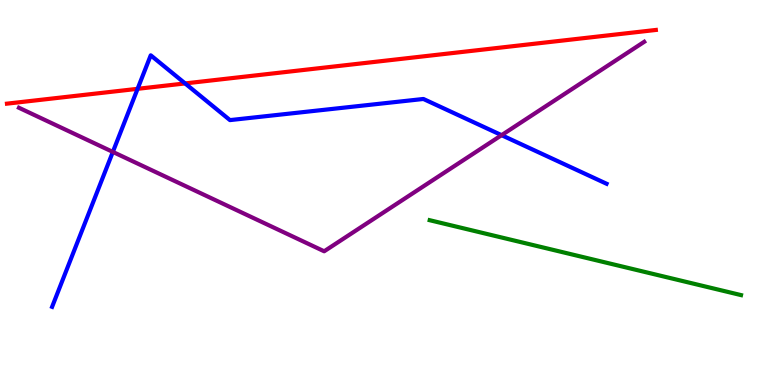[{'lines': ['blue', 'red'], 'intersections': [{'x': 1.78, 'y': 7.69}, {'x': 2.39, 'y': 7.83}]}, {'lines': ['green', 'red'], 'intersections': []}, {'lines': ['purple', 'red'], 'intersections': []}, {'lines': ['blue', 'green'], 'intersections': []}, {'lines': ['blue', 'purple'], 'intersections': [{'x': 1.46, 'y': 6.05}, {'x': 6.47, 'y': 6.49}]}, {'lines': ['green', 'purple'], 'intersections': []}]